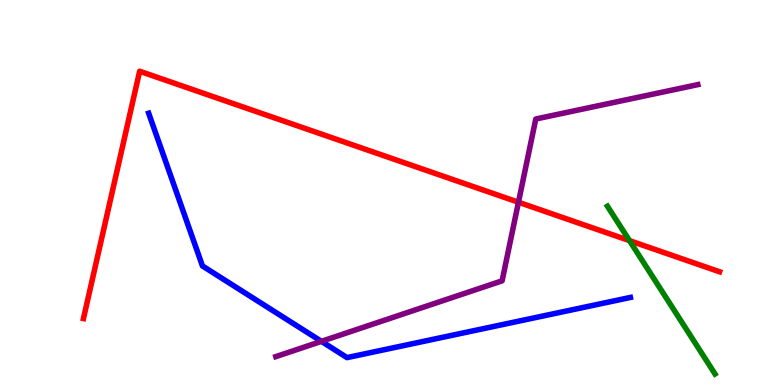[{'lines': ['blue', 'red'], 'intersections': []}, {'lines': ['green', 'red'], 'intersections': [{'x': 8.12, 'y': 3.75}]}, {'lines': ['purple', 'red'], 'intersections': [{'x': 6.69, 'y': 4.75}]}, {'lines': ['blue', 'green'], 'intersections': []}, {'lines': ['blue', 'purple'], 'intersections': [{'x': 4.15, 'y': 1.13}]}, {'lines': ['green', 'purple'], 'intersections': []}]